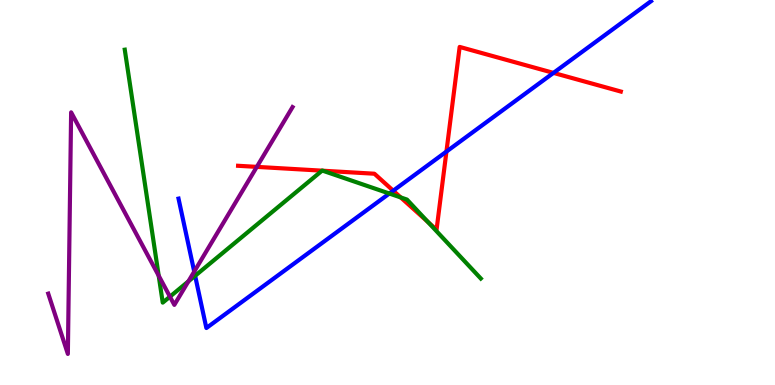[{'lines': ['blue', 'red'], 'intersections': [{'x': 5.07, 'y': 5.05}, {'x': 5.76, 'y': 6.06}, {'x': 7.14, 'y': 8.11}]}, {'lines': ['green', 'red'], 'intersections': [{'x': 4.16, 'y': 5.57}, {'x': 4.16, 'y': 5.57}, {'x': 5.17, 'y': 4.87}, {'x': 5.52, 'y': 4.24}]}, {'lines': ['purple', 'red'], 'intersections': [{'x': 3.31, 'y': 5.67}]}, {'lines': ['blue', 'green'], 'intersections': [{'x': 2.52, 'y': 2.84}, {'x': 5.02, 'y': 4.97}]}, {'lines': ['blue', 'purple'], 'intersections': [{'x': 2.51, 'y': 2.95}]}, {'lines': ['green', 'purple'], 'intersections': [{'x': 2.05, 'y': 2.84}, {'x': 2.19, 'y': 2.29}, {'x': 2.43, 'y': 2.69}]}]